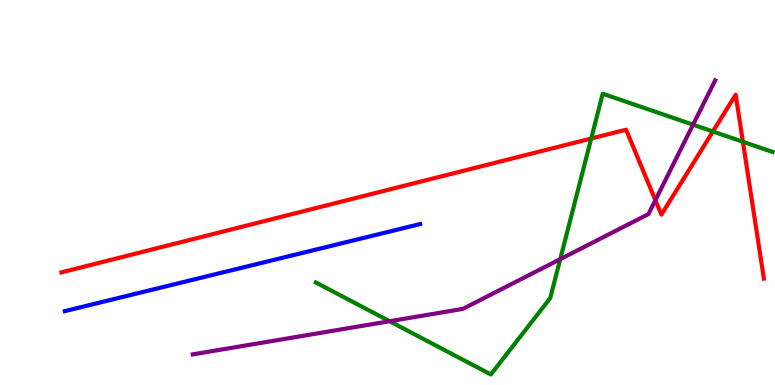[{'lines': ['blue', 'red'], 'intersections': []}, {'lines': ['green', 'red'], 'intersections': [{'x': 7.63, 'y': 6.4}, {'x': 9.2, 'y': 6.58}, {'x': 9.59, 'y': 6.32}]}, {'lines': ['purple', 'red'], 'intersections': [{'x': 8.46, 'y': 4.8}]}, {'lines': ['blue', 'green'], 'intersections': []}, {'lines': ['blue', 'purple'], 'intersections': []}, {'lines': ['green', 'purple'], 'intersections': [{'x': 5.03, 'y': 1.66}, {'x': 7.23, 'y': 3.27}, {'x': 8.94, 'y': 6.76}]}]